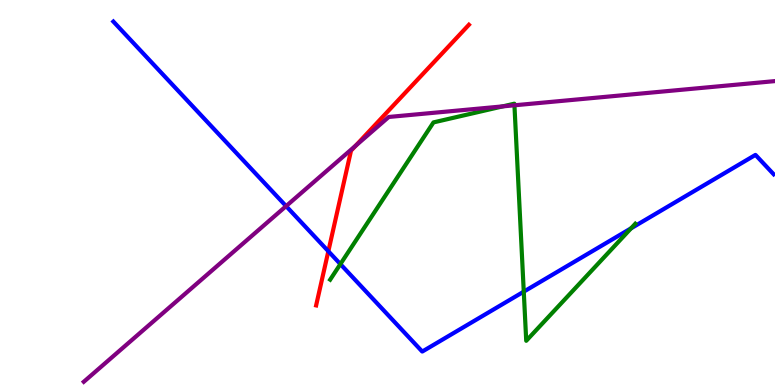[{'lines': ['blue', 'red'], 'intersections': [{'x': 4.24, 'y': 3.47}]}, {'lines': ['green', 'red'], 'intersections': []}, {'lines': ['purple', 'red'], 'intersections': [{'x': 4.59, 'y': 6.22}]}, {'lines': ['blue', 'green'], 'intersections': [{'x': 4.39, 'y': 3.14}, {'x': 6.76, 'y': 2.42}, {'x': 8.14, 'y': 4.07}]}, {'lines': ['blue', 'purple'], 'intersections': [{'x': 3.69, 'y': 4.65}]}, {'lines': ['green', 'purple'], 'intersections': [{'x': 6.49, 'y': 7.24}, {'x': 6.64, 'y': 7.27}]}]